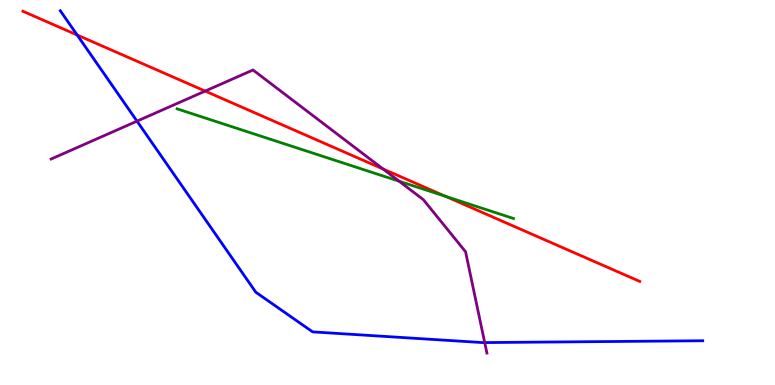[{'lines': ['blue', 'red'], 'intersections': [{'x': 0.996, 'y': 9.09}]}, {'lines': ['green', 'red'], 'intersections': [{'x': 5.75, 'y': 4.9}]}, {'lines': ['purple', 'red'], 'intersections': [{'x': 2.65, 'y': 7.63}, {'x': 4.94, 'y': 5.61}]}, {'lines': ['blue', 'green'], 'intersections': []}, {'lines': ['blue', 'purple'], 'intersections': [{'x': 1.77, 'y': 6.85}, {'x': 6.25, 'y': 1.1}]}, {'lines': ['green', 'purple'], 'intersections': [{'x': 5.15, 'y': 5.29}]}]